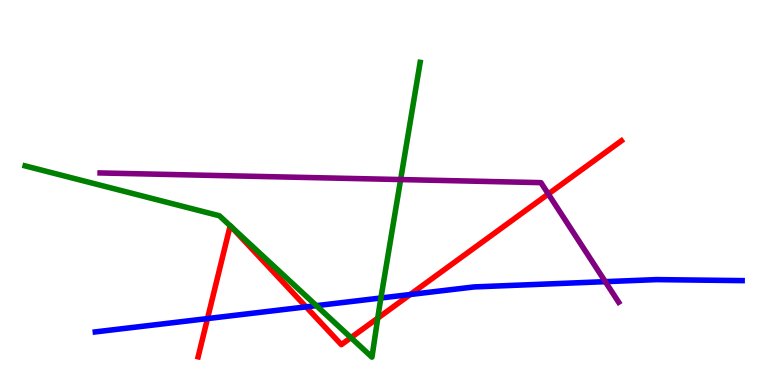[{'lines': ['blue', 'red'], 'intersections': [{'x': 2.68, 'y': 1.73}, {'x': 3.95, 'y': 2.03}, {'x': 5.29, 'y': 2.35}]}, {'lines': ['green', 'red'], 'intersections': [{'x': 2.97, 'y': 4.14}, {'x': 2.98, 'y': 4.12}, {'x': 4.53, 'y': 1.23}, {'x': 4.87, 'y': 1.74}]}, {'lines': ['purple', 'red'], 'intersections': [{'x': 7.08, 'y': 4.96}]}, {'lines': ['blue', 'green'], 'intersections': [{'x': 4.08, 'y': 2.06}, {'x': 4.91, 'y': 2.26}]}, {'lines': ['blue', 'purple'], 'intersections': [{'x': 7.81, 'y': 2.68}]}, {'lines': ['green', 'purple'], 'intersections': [{'x': 5.17, 'y': 5.34}]}]